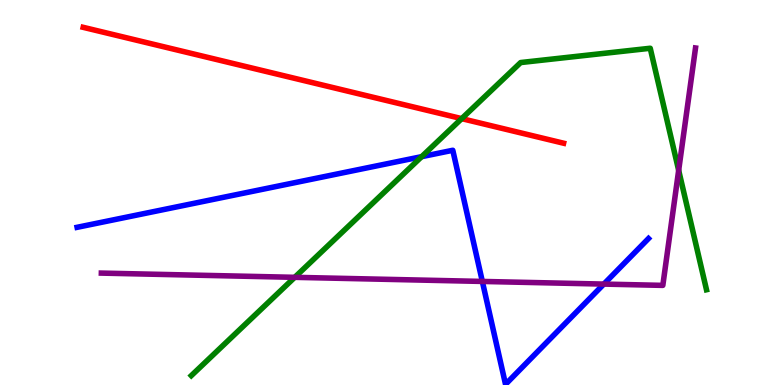[{'lines': ['blue', 'red'], 'intersections': []}, {'lines': ['green', 'red'], 'intersections': [{'x': 5.96, 'y': 6.92}]}, {'lines': ['purple', 'red'], 'intersections': []}, {'lines': ['blue', 'green'], 'intersections': [{'x': 5.44, 'y': 5.93}]}, {'lines': ['blue', 'purple'], 'intersections': [{'x': 6.22, 'y': 2.69}, {'x': 7.79, 'y': 2.62}]}, {'lines': ['green', 'purple'], 'intersections': [{'x': 3.8, 'y': 2.8}, {'x': 8.76, 'y': 5.58}]}]